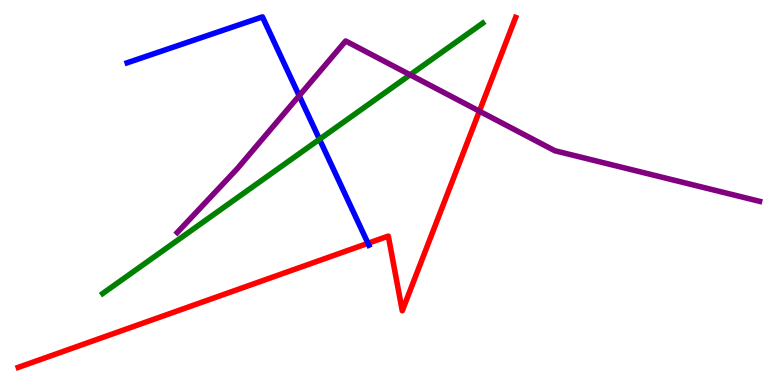[{'lines': ['blue', 'red'], 'intersections': [{'x': 4.75, 'y': 3.68}]}, {'lines': ['green', 'red'], 'intersections': []}, {'lines': ['purple', 'red'], 'intersections': [{'x': 6.19, 'y': 7.11}]}, {'lines': ['blue', 'green'], 'intersections': [{'x': 4.12, 'y': 6.38}]}, {'lines': ['blue', 'purple'], 'intersections': [{'x': 3.86, 'y': 7.51}]}, {'lines': ['green', 'purple'], 'intersections': [{'x': 5.29, 'y': 8.06}]}]